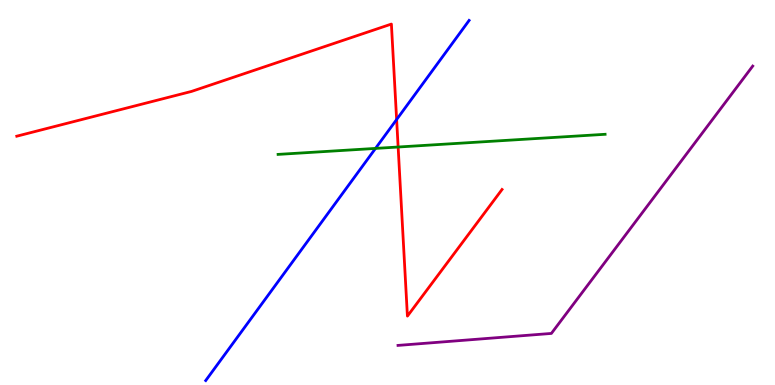[{'lines': ['blue', 'red'], 'intersections': [{'x': 5.12, 'y': 6.9}]}, {'lines': ['green', 'red'], 'intersections': [{'x': 5.14, 'y': 6.18}]}, {'lines': ['purple', 'red'], 'intersections': []}, {'lines': ['blue', 'green'], 'intersections': [{'x': 4.85, 'y': 6.15}]}, {'lines': ['blue', 'purple'], 'intersections': []}, {'lines': ['green', 'purple'], 'intersections': []}]